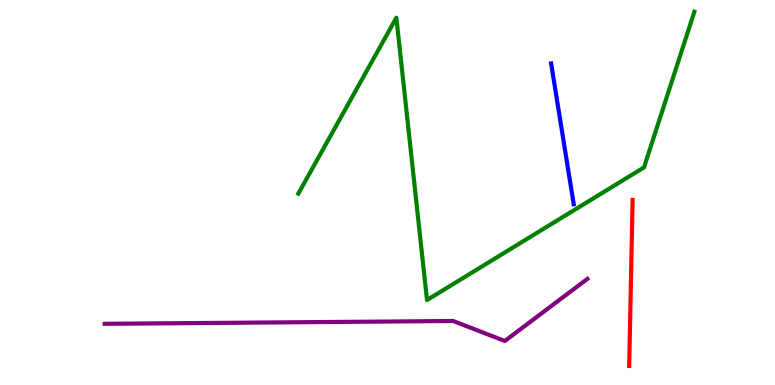[{'lines': ['blue', 'red'], 'intersections': []}, {'lines': ['green', 'red'], 'intersections': []}, {'lines': ['purple', 'red'], 'intersections': []}, {'lines': ['blue', 'green'], 'intersections': []}, {'lines': ['blue', 'purple'], 'intersections': []}, {'lines': ['green', 'purple'], 'intersections': []}]